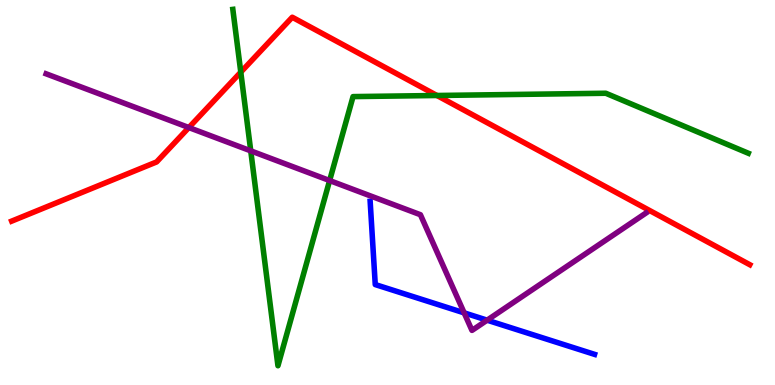[{'lines': ['blue', 'red'], 'intersections': []}, {'lines': ['green', 'red'], 'intersections': [{'x': 3.11, 'y': 8.13}, {'x': 5.64, 'y': 7.52}]}, {'lines': ['purple', 'red'], 'intersections': [{'x': 2.44, 'y': 6.69}]}, {'lines': ['blue', 'green'], 'intersections': []}, {'lines': ['blue', 'purple'], 'intersections': [{'x': 5.99, 'y': 1.87}, {'x': 6.29, 'y': 1.68}]}, {'lines': ['green', 'purple'], 'intersections': [{'x': 3.24, 'y': 6.08}, {'x': 4.25, 'y': 5.31}]}]